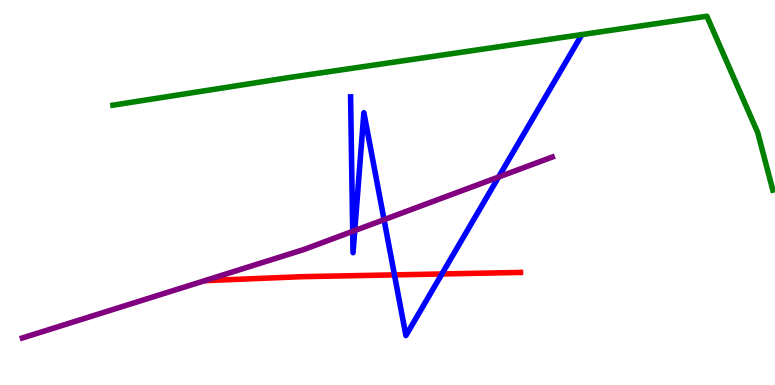[{'lines': ['blue', 'red'], 'intersections': [{'x': 5.09, 'y': 2.86}, {'x': 5.7, 'y': 2.88}]}, {'lines': ['green', 'red'], 'intersections': []}, {'lines': ['purple', 'red'], 'intersections': []}, {'lines': ['blue', 'green'], 'intersections': []}, {'lines': ['blue', 'purple'], 'intersections': [{'x': 4.55, 'y': 3.99}, {'x': 4.58, 'y': 4.01}, {'x': 4.96, 'y': 4.29}, {'x': 6.43, 'y': 5.4}]}, {'lines': ['green', 'purple'], 'intersections': []}]